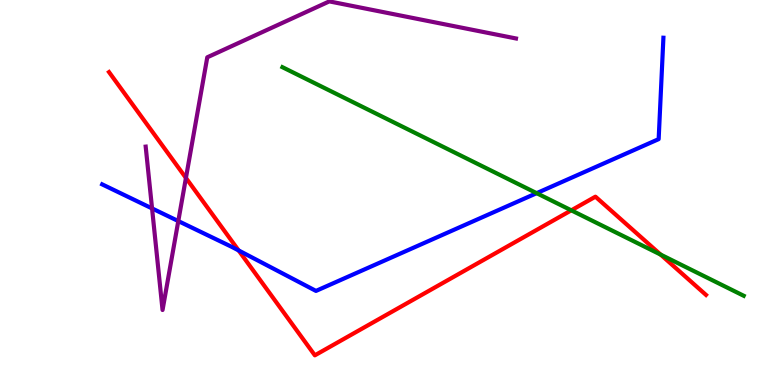[{'lines': ['blue', 'red'], 'intersections': [{'x': 3.08, 'y': 3.5}]}, {'lines': ['green', 'red'], 'intersections': [{'x': 7.37, 'y': 4.54}, {'x': 8.52, 'y': 3.39}]}, {'lines': ['purple', 'red'], 'intersections': [{'x': 2.4, 'y': 5.38}]}, {'lines': ['blue', 'green'], 'intersections': [{'x': 6.92, 'y': 4.98}]}, {'lines': ['blue', 'purple'], 'intersections': [{'x': 1.96, 'y': 4.59}, {'x': 2.3, 'y': 4.26}]}, {'lines': ['green', 'purple'], 'intersections': []}]